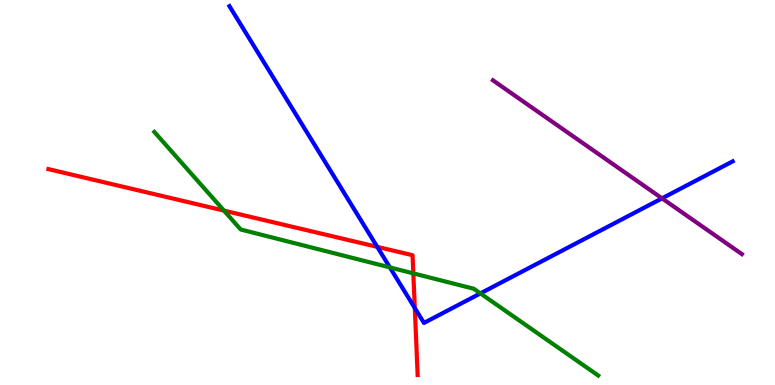[{'lines': ['blue', 'red'], 'intersections': [{'x': 4.87, 'y': 3.59}, {'x': 5.35, 'y': 2.0}]}, {'lines': ['green', 'red'], 'intersections': [{'x': 2.89, 'y': 4.53}, {'x': 5.33, 'y': 2.9}]}, {'lines': ['purple', 'red'], 'intersections': []}, {'lines': ['blue', 'green'], 'intersections': [{'x': 5.03, 'y': 3.05}, {'x': 6.2, 'y': 2.38}]}, {'lines': ['blue', 'purple'], 'intersections': [{'x': 8.54, 'y': 4.85}]}, {'lines': ['green', 'purple'], 'intersections': []}]